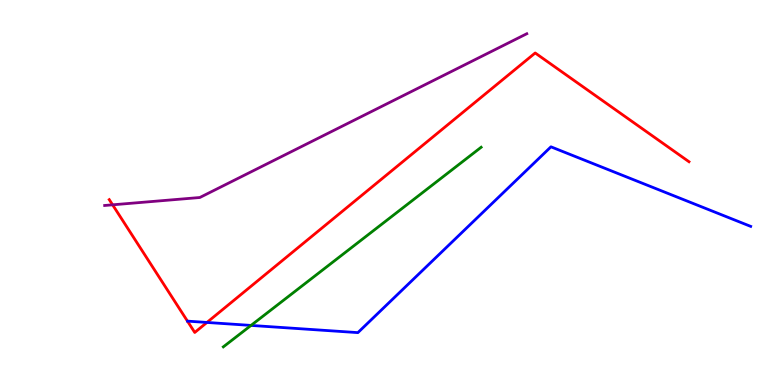[{'lines': ['blue', 'red'], 'intersections': [{'x': 2.67, 'y': 1.62}]}, {'lines': ['green', 'red'], 'intersections': []}, {'lines': ['purple', 'red'], 'intersections': [{'x': 1.45, 'y': 4.68}]}, {'lines': ['blue', 'green'], 'intersections': [{'x': 3.24, 'y': 1.55}]}, {'lines': ['blue', 'purple'], 'intersections': []}, {'lines': ['green', 'purple'], 'intersections': []}]